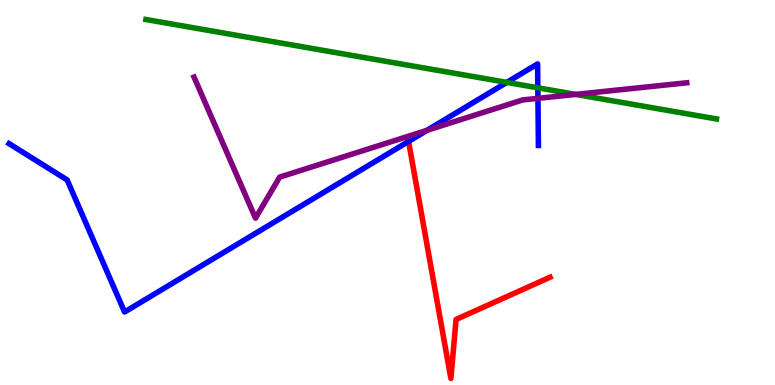[{'lines': ['blue', 'red'], 'intersections': [{'x': 5.27, 'y': 6.33}]}, {'lines': ['green', 'red'], 'intersections': []}, {'lines': ['purple', 'red'], 'intersections': []}, {'lines': ['blue', 'green'], 'intersections': [{'x': 6.54, 'y': 7.86}, {'x': 6.94, 'y': 7.72}]}, {'lines': ['blue', 'purple'], 'intersections': [{'x': 5.51, 'y': 6.62}, {'x': 6.94, 'y': 7.45}]}, {'lines': ['green', 'purple'], 'intersections': [{'x': 7.43, 'y': 7.55}]}]